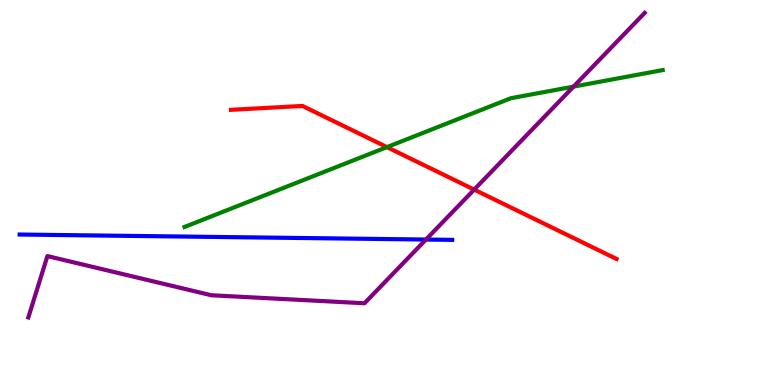[{'lines': ['blue', 'red'], 'intersections': []}, {'lines': ['green', 'red'], 'intersections': [{'x': 4.99, 'y': 6.18}]}, {'lines': ['purple', 'red'], 'intersections': [{'x': 6.12, 'y': 5.08}]}, {'lines': ['blue', 'green'], 'intersections': []}, {'lines': ['blue', 'purple'], 'intersections': [{'x': 5.5, 'y': 3.78}]}, {'lines': ['green', 'purple'], 'intersections': [{'x': 7.4, 'y': 7.75}]}]